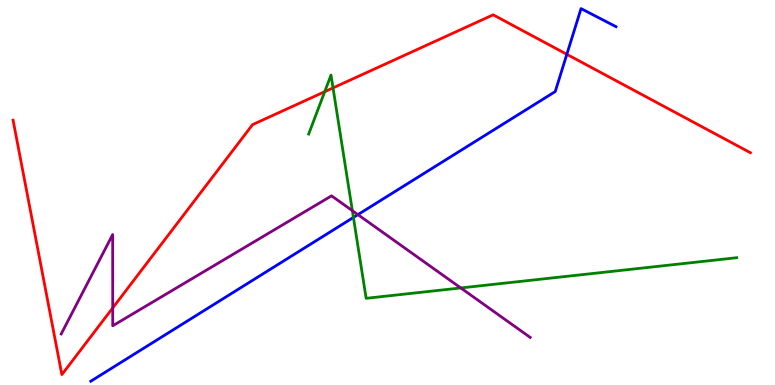[{'lines': ['blue', 'red'], 'intersections': [{'x': 7.31, 'y': 8.59}]}, {'lines': ['green', 'red'], 'intersections': [{'x': 4.19, 'y': 7.62}, {'x': 4.3, 'y': 7.72}]}, {'lines': ['purple', 'red'], 'intersections': [{'x': 1.45, 'y': 2.0}]}, {'lines': ['blue', 'green'], 'intersections': [{'x': 4.56, 'y': 4.35}]}, {'lines': ['blue', 'purple'], 'intersections': [{'x': 4.62, 'y': 4.43}]}, {'lines': ['green', 'purple'], 'intersections': [{'x': 4.55, 'y': 4.53}, {'x': 5.95, 'y': 2.52}]}]